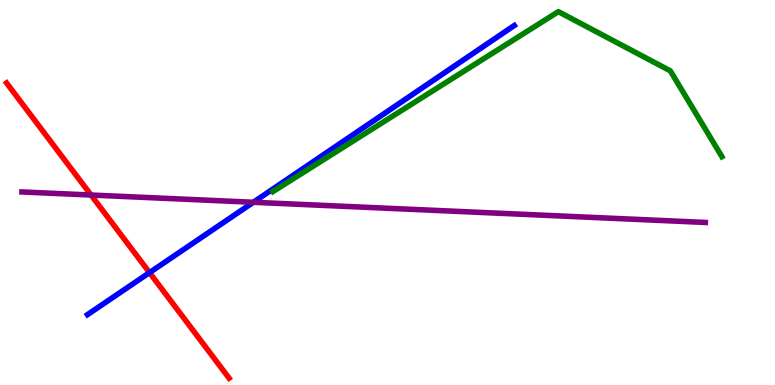[{'lines': ['blue', 'red'], 'intersections': [{'x': 1.93, 'y': 2.92}]}, {'lines': ['green', 'red'], 'intersections': []}, {'lines': ['purple', 'red'], 'intersections': [{'x': 1.17, 'y': 4.93}]}, {'lines': ['blue', 'green'], 'intersections': []}, {'lines': ['blue', 'purple'], 'intersections': [{'x': 3.27, 'y': 4.75}]}, {'lines': ['green', 'purple'], 'intersections': []}]